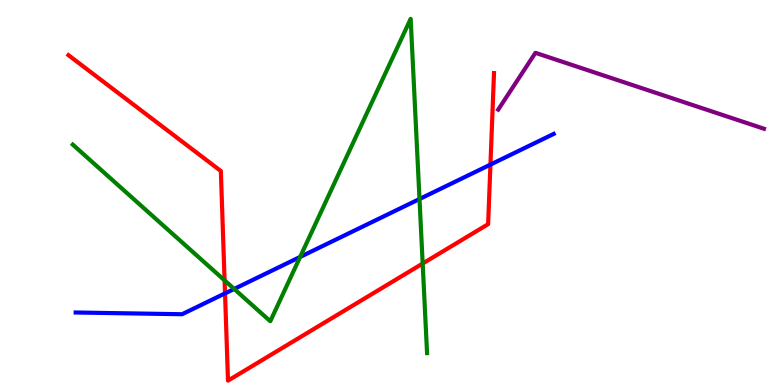[{'lines': ['blue', 'red'], 'intersections': [{'x': 2.9, 'y': 2.38}, {'x': 6.33, 'y': 5.72}]}, {'lines': ['green', 'red'], 'intersections': [{'x': 2.9, 'y': 2.72}, {'x': 5.45, 'y': 3.15}]}, {'lines': ['purple', 'red'], 'intersections': []}, {'lines': ['blue', 'green'], 'intersections': [{'x': 3.02, 'y': 2.49}, {'x': 3.87, 'y': 3.33}, {'x': 5.41, 'y': 4.83}]}, {'lines': ['blue', 'purple'], 'intersections': []}, {'lines': ['green', 'purple'], 'intersections': []}]